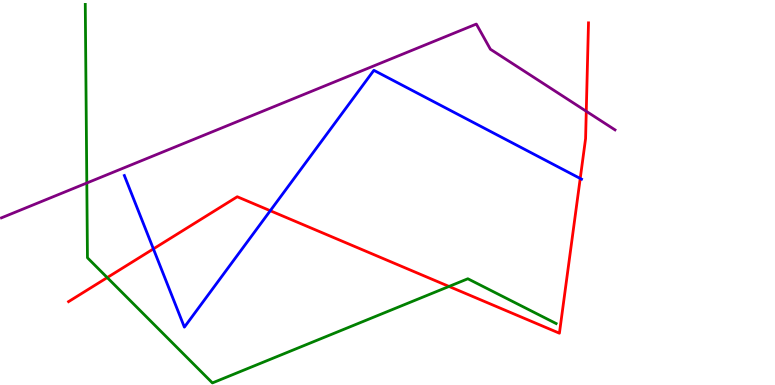[{'lines': ['blue', 'red'], 'intersections': [{'x': 1.98, 'y': 3.54}, {'x': 3.49, 'y': 4.53}, {'x': 7.49, 'y': 5.36}]}, {'lines': ['green', 'red'], 'intersections': [{'x': 1.38, 'y': 2.79}, {'x': 5.79, 'y': 2.56}]}, {'lines': ['purple', 'red'], 'intersections': [{'x': 7.56, 'y': 7.11}]}, {'lines': ['blue', 'green'], 'intersections': []}, {'lines': ['blue', 'purple'], 'intersections': []}, {'lines': ['green', 'purple'], 'intersections': [{'x': 1.12, 'y': 5.25}]}]